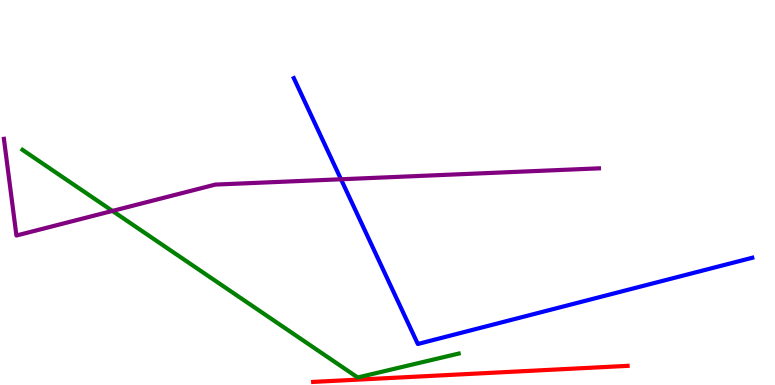[{'lines': ['blue', 'red'], 'intersections': []}, {'lines': ['green', 'red'], 'intersections': []}, {'lines': ['purple', 'red'], 'intersections': []}, {'lines': ['blue', 'green'], 'intersections': []}, {'lines': ['blue', 'purple'], 'intersections': [{'x': 4.4, 'y': 5.34}]}, {'lines': ['green', 'purple'], 'intersections': [{'x': 1.45, 'y': 4.52}]}]